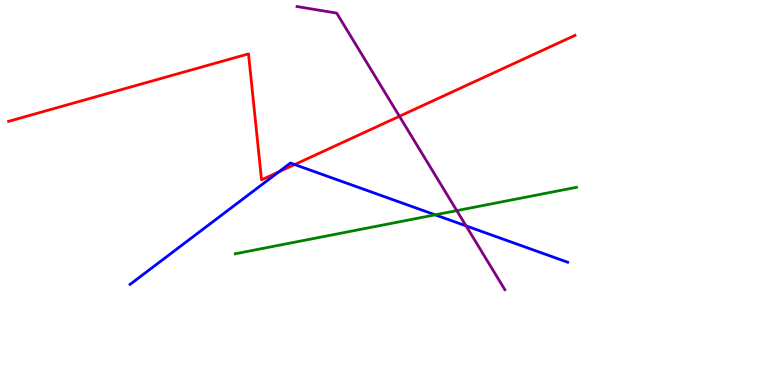[{'lines': ['blue', 'red'], 'intersections': [{'x': 3.6, 'y': 5.53}, {'x': 3.8, 'y': 5.73}]}, {'lines': ['green', 'red'], 'intersections': []}, {'lines': ['purple', 'red'], 'intersections': [{'x': 5.15, 'y': 6.98}]}, {'lines': ['blue', 'green'], 'intersections': [{'x': 5.62, 'y': 4.42}]}, {'lines': ['blue', 'purple'], 'intersections': [{'x': 6.01, 'y': 4.13}]}, {'lines': ['green', 'purple'], 'intersections': [{'x': 5.89, 'y': 4.53}]}]